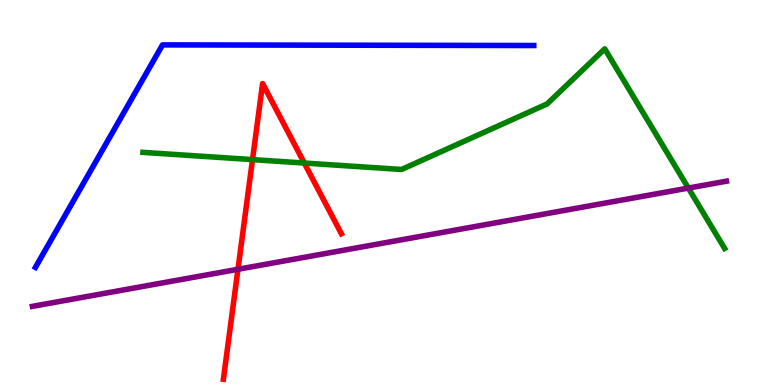[{'lines': ['blue', 'red'], 'intersections': []}, {'lines': ['green', 'red'], 'intersections': [{'x': 3.26, 'y': 5.85}, {'x': 3.93, 'y': 5.77}]}, {'lines': ['purple', 'red'], 'intersections': [{'x': 3.07, 'y': 3.01}]}, {'lines': ['blue', 'green'], 'intersections': []}, {'lines': ['blue', 'purple'], 'intersections': []}, {'lines': ['green', 'purple'], 'intersections': [{'x': 8.88, 'y': 5.12}]}]